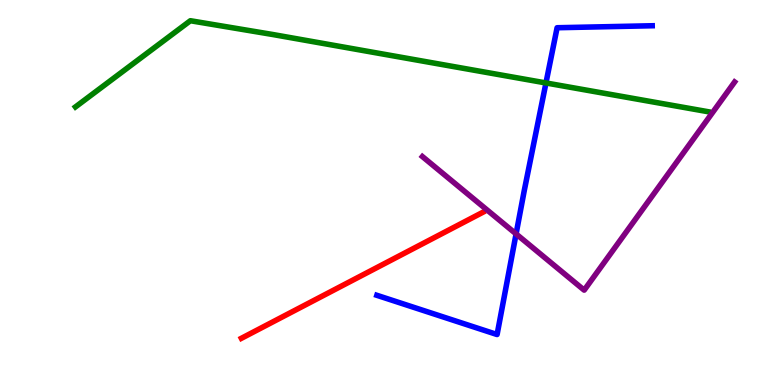[{'lines': ['blue', 'red'], 'intersections': []}, {'lines': ['green', 'red'], 'intersections': []}, {'lines': ['purple', 'red'], 'intersections': []}, {'lines': ['blue', 'green'], 'intersections': [{'x': 7.04, 'y': 7.85}]}, {'lines': ['blue', 'purple'], 'intersections': [{'x': 6.66, 'y': 3.92}]}, {'lines': ['green', 'purple'], 'intersections': []}]